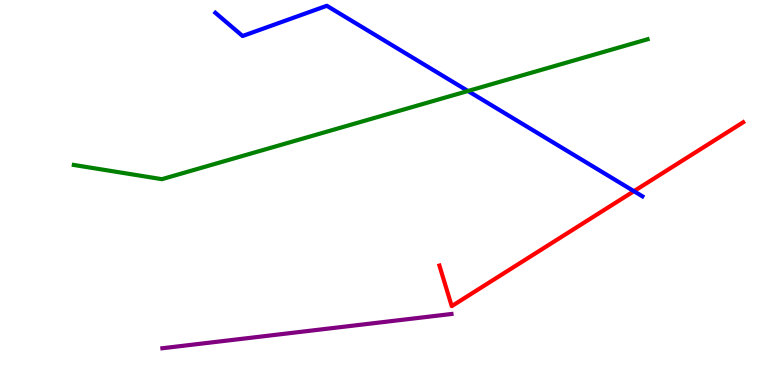[{'lines': ['blue', 'red'], 'intersections': [{'x': 8.18, 'y': 5.03}]}, {'lines': ['green', 'red'], 'intersections': []}, {'lines': ['purple', 'red'], 'intersections': []}, {'lines': ['blue', 'green'], 'intersections': [{'x': 6.04, 'y': 7.64}]}, {'lines': ['blue', 'purple'], 'intersections': []}, {'lines': ['green', 'purple'], 'intersections': []}]